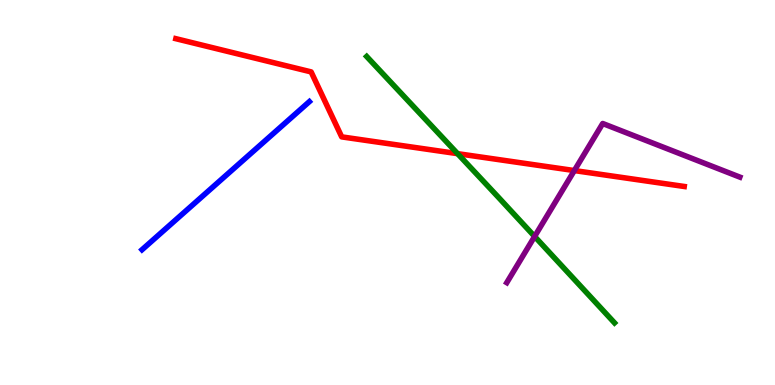[{'lines': ['blue', 'red'], 'intersections': []}, {'lines': ['green', 'red'], 'intersections': [{'x': 5.9, 'y': 6.01}]}, {'lines': ['purple', 'red'], 'intersections': [{'x': 7.41, 'y': 5.57}]}, {'lines': ['blue', 'green'], 'intersections': []}, {'lines': ['blue', 'purple'], 'intersections': []}, {'lines': ['green', 'purple'], 'intersections': [{'x': 6.9, 'y': 3.86}]}]